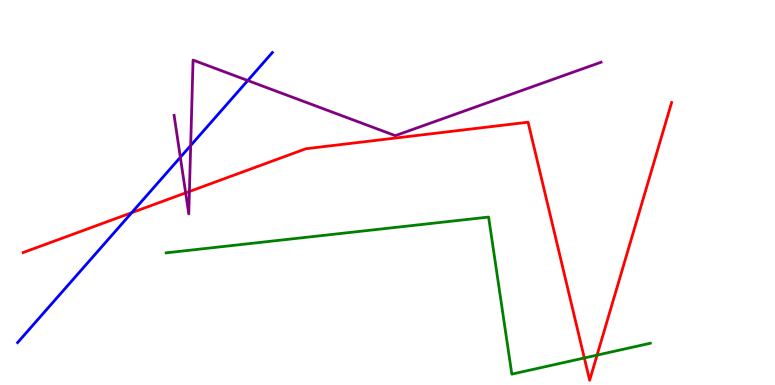[{'lines': ['blue', 'red'], 'intersections': [{'x': 1.7, 'y': 4.48}]}, {'lines': ['green', 'red'], 'intersections': [{'x': 7.54, 'y': 0.702}, {'x': 7.7, 'y': 0.776}]}, {'lines': ['purple', 'red'], 'intersections': [{'x': 2.4, 'y': 4.99}, {'x': 2.44, 'y': 5.03}]}, {'lines': ['blue', 'green'], 'intersections': []}, {'lines': ['blue', 'purple'], 'intersections': [{'x': 2.33, 'y': 5.91}, {'x': 2.46, 'y': 6.22}, {'x': 3.2, 'y': 7.91}]}, {'lines': ['green', 'purple'], 'intersections': []}]